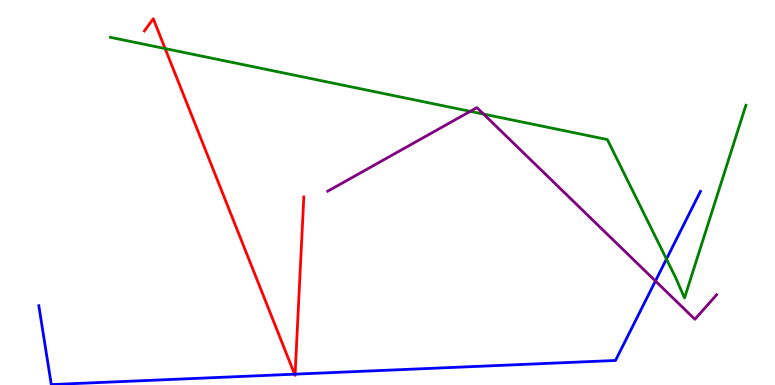[{'lines': ['blue', 'red'], 'intersections': [{'x': 3.8, 'y': 0.281}, {'x': 3.81, 'y': 0.282}]}, {'lines': ['green', 'red'], 'intersections': [{'x': 2.13, 'y': 8.74}]}, {'lines': ['purple', 'red'], 'intersections': []}, {'lines': ['blue', 'green'], 'intersections': [{'x': 8.6, 'y': 3.27}]}, {'lines': ['blue', 'purple'], 'intersections': [{'x': 8.46, 'y': 2.7}]}, {'lines': ['green', 'purple'], 'intersections': [{'x': 6.07, 'y': 7.11}, {'x': 6.24, 'y': 7.04}]}]